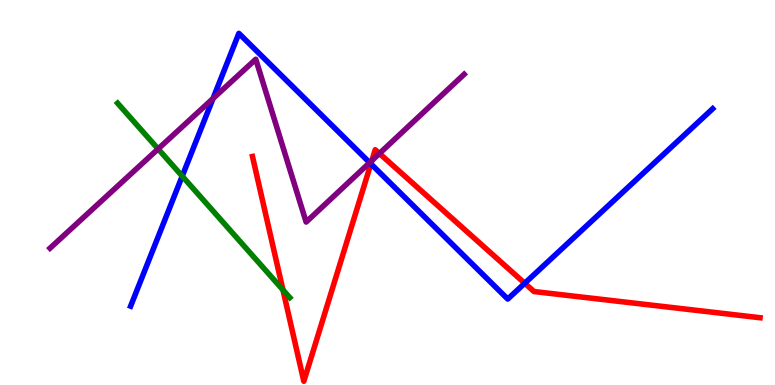[{'lines': ['blue', 'red'], 'intersections': [{'x': 4.79, 'y': 5.74}, {'x': 6.77, 'y': 2.64}]}, {'lines': ['green', 'red'], 'intersections': [{'x': 3.65, 'y': 2.47}]}, {'lines': ['purple', 'red'], 'intersections': [{'x': 4.8, 'y': 5.83}, {'x': 4.9, 'y': 6.01}]}, {'lines': ['blue', 'green'], 'intersections': [{'x': 2.35, 'y': 5.42}]}, {'lines': ['blue', 'purple'], 'intersections': [{'x': 2.75, 'y': 7.44}, {'x': 4.77, 'y': 5.78}]}, {'lines': ['green', 'purple'], 'intersections': [{'x': 2.04, 'y': 6.13}]}]